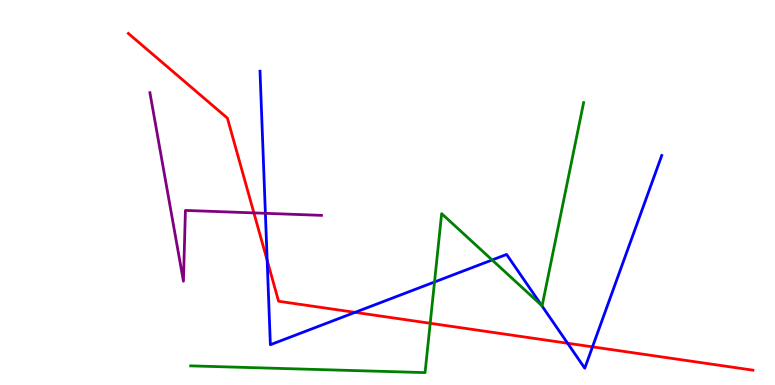[{'lines': ['blue', 'red'], 'intersections': [{'x': 3.45, 'y': 3.24}, {'x': 4.58, 'y': 1.89}, {'x': 7.32, 'y': 1.08}, {'x': 7.65, 'y': 0.991}]}, {'lines': ['green', 'red'], 'intersections': [{'x': 5.55, 'y': 1.6}]}, {'lines': ['purple', 'red'], 'intersections': [{'x': 3.28, 'y': 4.47}]}, {'lines': ['blue', 'green'], 'intersections': [{'x': 5.61, 'y': 2.68}, {'x': 6.35, 'y': 3.25}, {'x': 6.99, 'y': 2.07}]}, {'lines': ['blue', 'purple'], 'intersections': [{'x': 3.42, 'y': 4.46}]}, {'lines': ['green', 'purple'], 'intersections': []}]